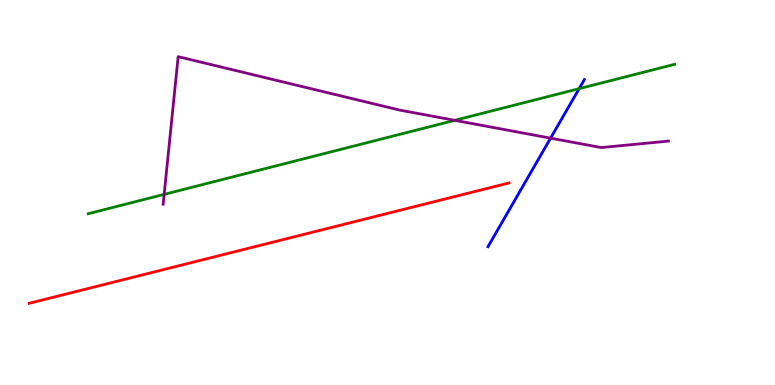[{'lines': ['blue', 'red'], 'intersections': []}, {'lines': ['green', 'red'], 'intersections': []}, {'lines': ['purple', 'red'], 'intersections': []}, {'lines': ['blue', 'green'], 'intersections': [{'x': 7.47, 'y': 7.7}]}, {'lines': ['blue', 'purple'], 'intersections': [{'x': 7.1, 'y': 6.41}]}, {'lines': ['green', 'purple'], 'intersections': [{'x': 2.12, 'y': 4.95}, {'x': 5.87, 'y': 6.87}]}]